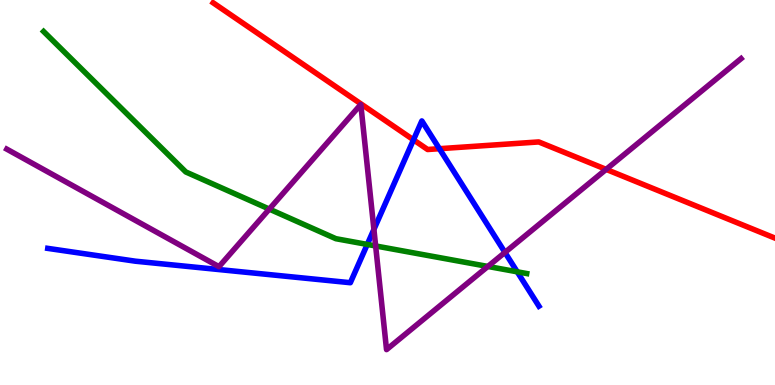[{'lines': ['blue', 'red'], 'intersections': [{'x': 5.34, 'y': 6.37}, {'x': 5.67, 'y': 6.14}]}, {'lines': ['green', 'red'], 'intersections': []}, {'lines': ['purple', 'red'], 'intersections': [{'x': 7.82, 'y': 5.6}]}, {'lines': ['blue', 'green'], 'intersections': [{'x': 4.74, 'y': 3.65}, {'x': 6.67, 'y': 2.94}]}, {'lines': ['blue', 'purple'], 'intersections': [{'x': 4.82, 'y': 4.04}, {'x': 6.52, 'y': 3.44}]}, {'lines': ['green', 'purple'], 'intersections': [{'x': 3.47, 'y': 4.57}, {'x': 4.85, 'y': 3.61}, {'x': 6.3, 'y': 3.08}]}]